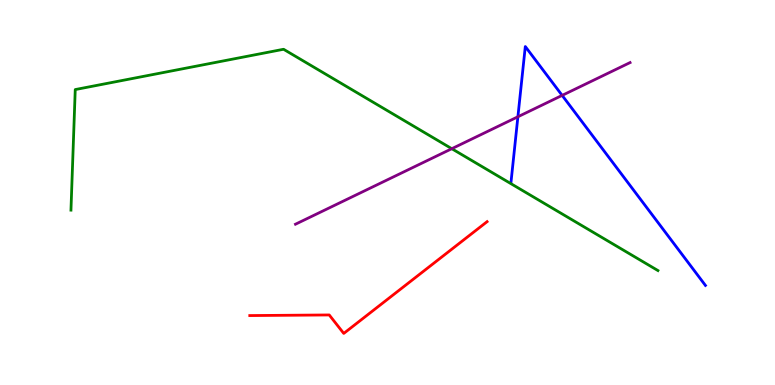[{'lines': ['blue', 'red'], 'intersections': []}, {'lines': ['green', 'red'], 'intersections': []}, {'lines': ['purple', 'red'], 'intersections': []}, {'lines': ['blue', 'green'], 'intersections': []}, {'lines': ['blue', 'purple'], 'intersections': [{'x': 6.68, 'y': 6.97}, {'x': 7.25, 'y': 7.52}]}, {'lines': ['green', 'purple'], 'intersections': [{'x': 5.83, 'y': 6.14}]}]